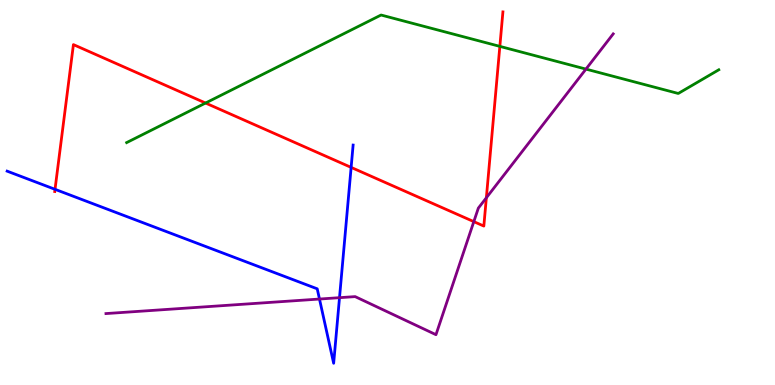[{'lines': ['blue', 'red'], 'intersections': [{'x': 0.71, 'y': 5.08}, {'x': 4.53, 'y': 5.65}]}, {'lines': ['green', 'red'], 'intersections': [{'x': 2.65, 'y': 7.32}, {'x': 6.45, 'y': 8.8}]}, {'lines': ['purple', 'red'], 'intersections': [{'x': 6.11, 'y': 4.24}, {'x': 6.28, 'y': 4.86}]}, {'lines': ['blue', 'green'], 'intersections': []}, {'lines': ['blue', 'purple'], 'intersections': [{'x': 4.12, 'y': 2.23}, {'x': 4.38, 'y': 2.27}]}, {'lines': ['green', 'purple'], 'intersections': [{'x': 7.56, 'y': 8.21}]}]